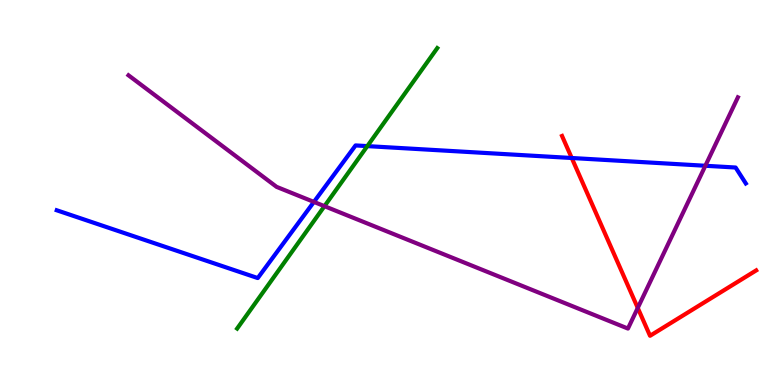[{'lines': ['blue', 'red'], 'intersections': [{'x': 7.38, 'y': 5.9}]}, {'lines': ['green', 'red'], 'intersections': []}, {'lines': ['purple', 'red'], 'intersections': [{'x': 8.23, 'y': 2.0}]}, {'lines': ['blue', 'green'], 'intersections': [{'x': 4.74, 'y': 6.2}]}, {'lines': ['blue', 'purple'], 'intersections': [{'x': 4.05, 'y': 4.76}, {'x': 9.1, 'y': 5.69}]}, {'lines': ['green', 'purple'], 'intersections': [{'x': 4.19, 'y': 4.64}]}]